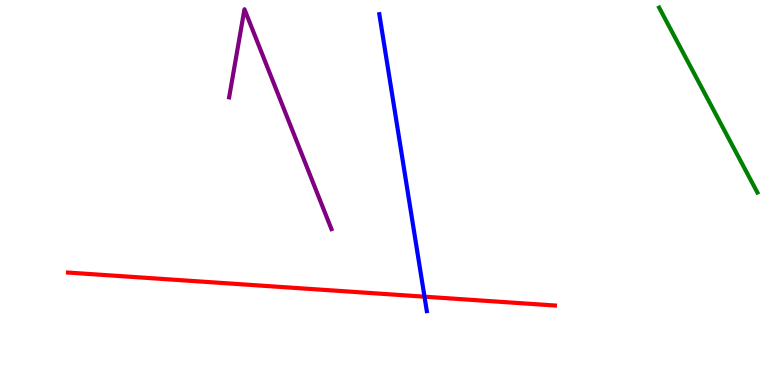[{'lines': ['blue', 'red'], 'intersections': [{'x': 5.48, 'y': 2.29}]}, {'lines': ['green', 'red'], 'intersections': []}, {'lines': ['purple', 'red'], 'intersections': []}, {'lines': ['blue', 'green'], 'intersections': []}, {'lines': ['blue', 'purple'], 'intersections': []}, {'lines': ['green', 'purple'], 'intersections': []}]